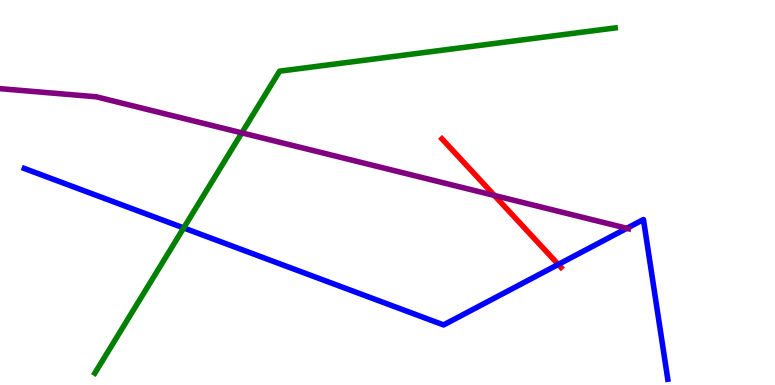[{'lines': ['blue', 'red'], 'intersections': [{'x': 7.2, 'y': 3.13}]}, {'lines': ['green', 'red'], 'intersections': []}, {'lines': ['purple', 'red'], 'intersections': [{'x': 6.38, 'y': 4.92}]}, {'lines': ['blue', 'green'], 'intersections': [{'x': 2.37, 'y': 4.08}]}, {'lines': ['blue', 'purple'], 'intersections': [{'x': 8.09, 'y': 4.07}]}, {'lines': ['green', 'purple'], 'intersections': [{'x': 3.12, 'y': 6.55}]}]